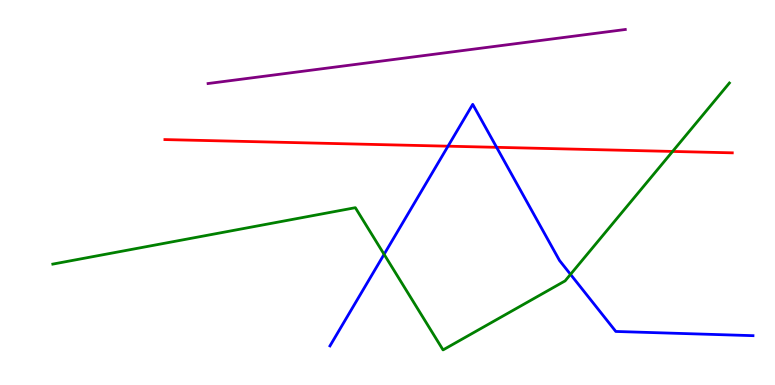[{'lines': ['blue', 'red'], 'intersections': [{'x': 5.78, 'y': 6.2}, {'x': 6.41, 'y': 6.17}]}, {'lines': ['green', 'red'], 'intersections': [{'x': 8.68, 'y': 6.07}]}, {'lines': ['purple', 'red'], 'intersections': []}, {'lines': ['blue', 'green'], 'intersections': [{'x': 4.96, 'y': 3.39}, {'x': 7.36, 'y': 2.87}]}, {'lines': ['blue', 'purple'], 'intersections': []}, {'lines': ['green', 'purple'], 'intersections': []}]